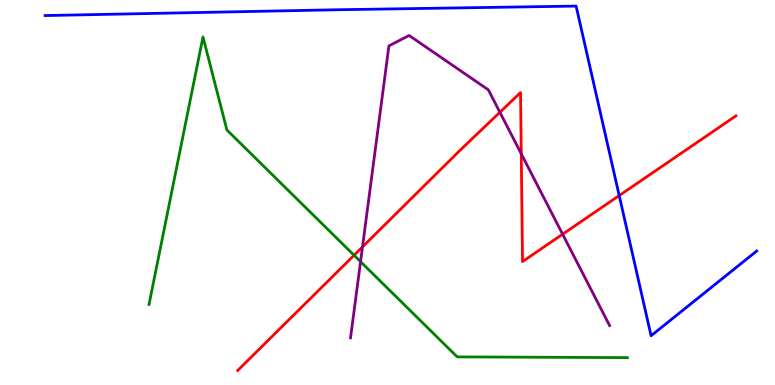[{'lines': ['blue', 'red'], 'intersections': [{'x': 7.99, 'y': 4.92}]}, {'lines': ['green', 'red'], 'intersections': [{'x': 4.57, 'y': 3.37}]}, {'lines': ['purple', 'red'], 'intersections': [{'x': 4.68, 'y': 3.59}, {'x': 6.45, 'y': 7.08}, {'x': 6.73, 'y': 6.0}, {'x': 7.26, 'y': 3.92}]}, {'lines': ['blue', 'green'], 'intersections': []}, {'lines': ['blue', 'purple'], 'intersections': []}, {'lines': ['green', 'purple'], 'intersections': [{'x': 4.65, 'y': 3.2}]}]